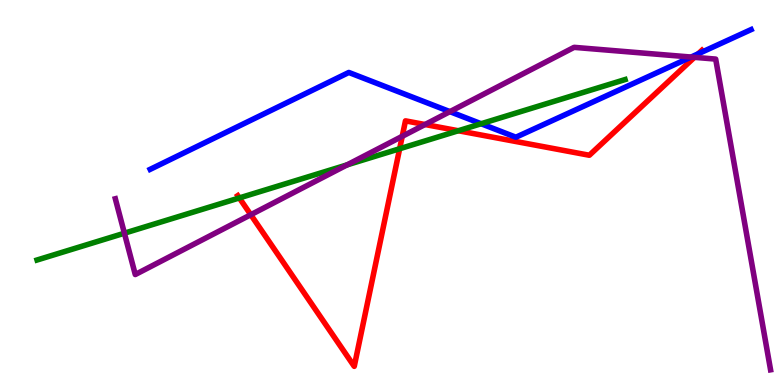[{'lines': ['blue', 'red'], 'intersections': [{'x': 9.01, 'y': 8.6}]}, {'lines': ['green', 'red'], 'intersections': [{'x': 3.09, 'y': 4.86}, {'x': 5.16, 'y': 6.14}, {'x': 5.91, 'y': 6.6}]}, {'lines': ['purple', 'red'], 'intersections': [{'x': 3.24, 'y': 4.42}, {'x': 5.19, 'y': 6.46}, {'x': 5.48, 'y': 6.77}, {'x': 8.96, 'y': 8.51}]}, {'lines': ['blue', 'green'], 'intersections': [{'x': 6.21, 'y': 6.79}]}, {'lines': ['blue', 'purple'], 'intersections': [{'x': 5.81, 'y': 7.1}, {'x': 8.92, 'y': 8.52}]}, {'lines': ['green', 'purple'], 'intersections': [{'x': 1.61, 'y': 3.94}, {'x': 4.48, 'y': 5.72}]}]